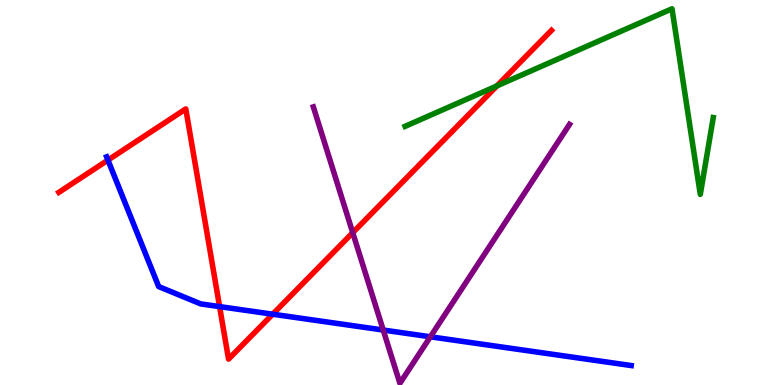[{'lines': ['blue', 'red'], 'intersections': [{'x': 1.39, 'y': 5.84}, {'x': 2.83, 'y': 2.04}, {'x': 3.52, 'y': 1.84}]}, {'lines': ['green', 'red'], 'intersections': [{'x': 6.41, 'y': 7.77}]}, {'lines': ['purple', 'red'], 'intersections': [{'x': 4.55, 'y': 3.96}]}, {'lines': ['blue', 'green'], 'intersections': []}, {'lines': ['blue', 'purple'], 'intersections': [{'x': 4.94, 'y': 1.43}, {'x': 5.55, 'y': 1.25}]}, {'lines': ['green', 'purple'], 'intersections': []}]